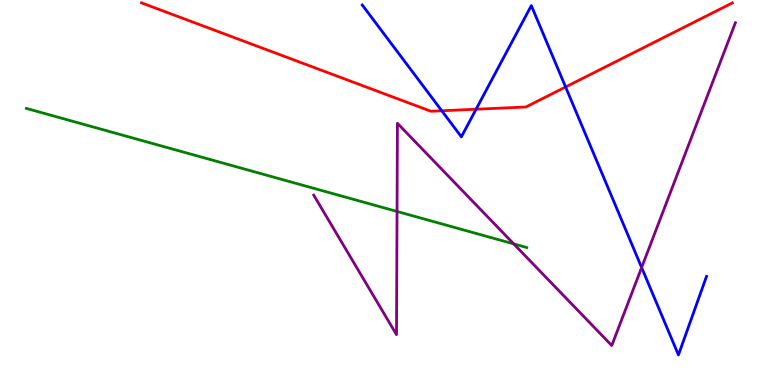[{'lines': ['blue', 'red'], 'intersections': [{'x': 5.7, 'y': 7.12}, {'x': 6.14, 'y': 7.16}, {'x': 7.3, 'y': 7.74}]}, {'lines': ['green', 'red'], 'intersections': []}, {'lines': ['purple', 'red'], 'intersections': []}, {'lines': ['blue', 'green'], 'intersections': []}, {'lines': ['blue', 'purple'], 'intersections': [{'x': 8.28, 'y': 3.05}]}, {'lines': ['green', 'purple'], 'intersections': [{'x': 5.12, 'y': 4.51}, {'x': 6.63, 'y': 3.67}]}]